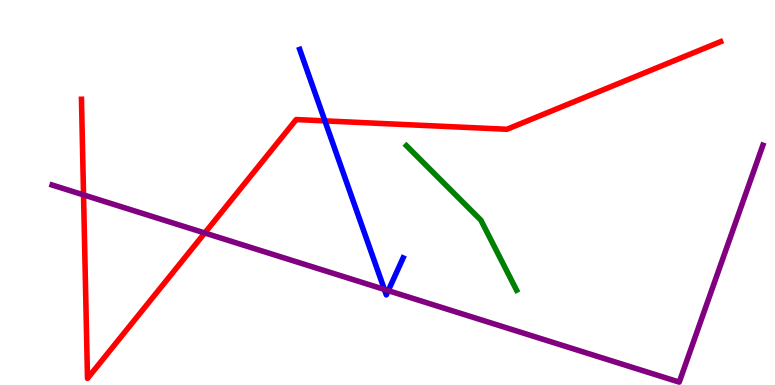[{'lines': ['blue', 'red'], 'intersections': [{'x': 4.19, 'y': 6.86}]}, {'lines': ['green', 'red'], 'intersections': []}, {'lines': ['purple', 'red'], 'intersections': [{'x': 1.08, 'y': 4.94}, {'x': 2.64, 'y': 3.95}]}, {'lines': ['blue', 'green'], 'intersections': []}, {'lines': ['blue', 'purple'], 'intersections': [{'x': 4.96, 'y': 2.48}, {'x': 5.01, 'y': 2.45}]}, {'lines': ['green', 'purple'], 'intersections': []}]